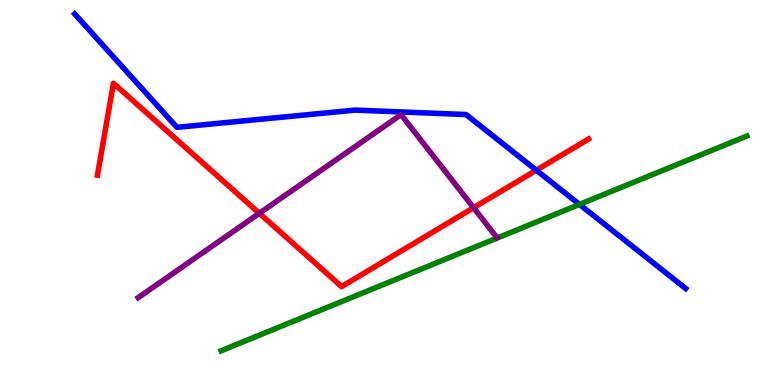[{'lines': ['blue', 'red'], 'intersections': [{'x': 6.92, 'y': 5.58}]}, {'lines': ['green', 'red'], 'intersections': []}, {'lines': ['purple', 'red'], 'intersections': [{'x': 3.35, 'y': 4.46}, {'x': 6.11, 'y': 4.6}]}, {'lines': ['blue', 'green'], 'intersections': [{'x': 7.48, 'y': 4.69}]}, {'lines': ['blue', 'purple'], 'intersections': []}, {'lines': ['green', 'purple'], 'intersections': []}]